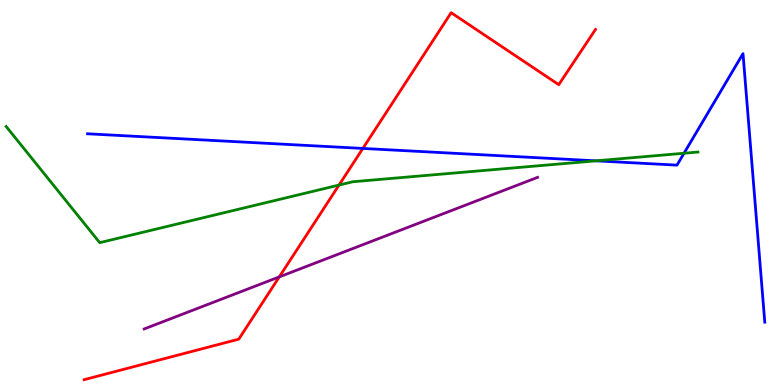[{'lines': ['blue', 'red'], 'intersections': [{'x': 4.68, 'y': 6.14}]}, {'lines': ['green', 'red'], 'intersections': [{'x': 4.37, 'y': 5.19}]}, {'lines': ['purple', 'red'], 'intersections': [{'x': 3.6, 'y': 2.81}]}, {'lines': ['blue', 'green'], 'intersections': [{'x': 7.69, 'y': 5.82}, {'x': 8.83, 'y': 6.02}]}, {'lines': ['blue', 'purple'], 'intersections': []}, {'lines': ['green', 'purple'], 'intersections': []}]